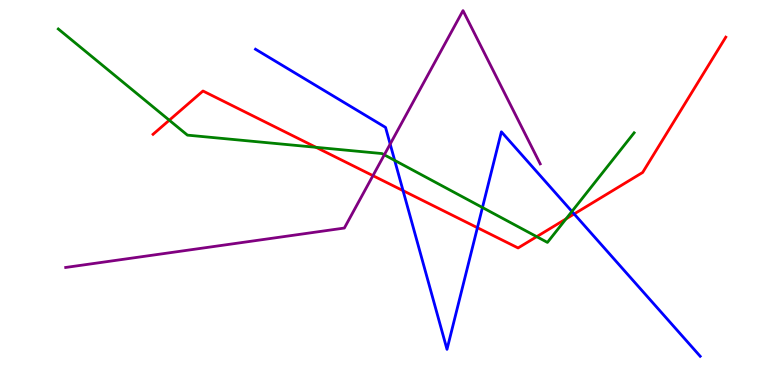[{'lines': ['blue', 'red'], 'intersections': [{'x': 5.2, 'y': 5.05}, {'x': 6.16, 'y': 4.09}, {'x': 7.41, 'y': 4.44}]}, {'lines': ['green', 'red'], 'intersections': [{'x': 2.18, 'y': 6.88}, {'x': 4.08, 'y': 6.17}, {'x': 6.93, 'y': 3.85}, {'x': 7.3, 'y': 4.31}]}, {'lines': ['purple', 'red'], 'intersections': [{'x': 4.81, 'y': 5.44}]}, {'lines': ['blue', 'green'], 'intersections': [{'x': 5.09, 'y': 5.83}, {'x': 6.23, 'y': 4.61}, {'x': 7.38, 'y': 4.51}]}, {'lines': ['blue', 'purple'], 'intersections': [{'x': 5.03, 'y': 6.26}]}, {'lines': ['green', 'purple'], 'intersections': [{'x': 4.96, 'y': 5.98}]}]